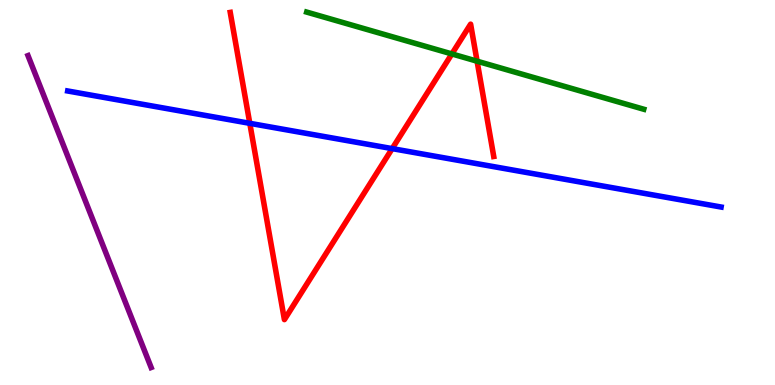[{'lines': ['blue', 'red'], 'intersections': [{'x': 3.22, 'y': 6.8}, {'x': 5.06, 'y': 6.14}]}, {'lines': ['green', 'red'], 'intersections': [{'x': 5.83, 'y': 8.6}, {'x': 6.16, 'y': 8.41}]}, {'lines': ['purple', 'red'], 'intersections': []}, {'lines': ['blue', 'green'], 'intersections': []}, {'lines': ['blue', 'purple'], 'intersections': []}, {'lines': ['green', 'purple'], 'intersections': []}]